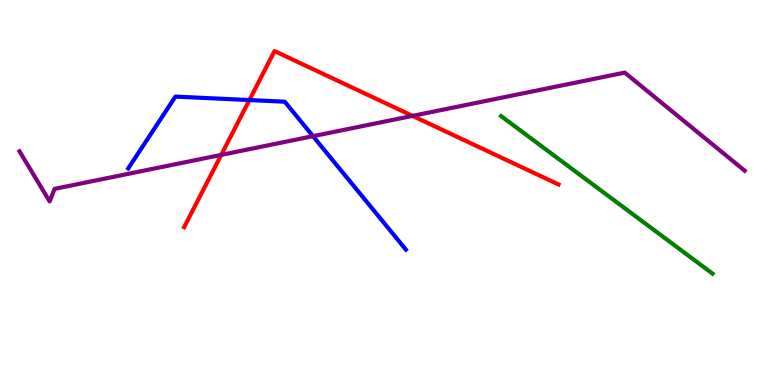[{'lines': ['blue', 'red'], 'intersections': [{'x': 3.22, 'y': 7.4}]}, {'lines': ['green', 'red'], 'intersections': []}, {'lines': ['purple', 'red'], 'intersections': [{'x': 2.85, 'y': 5.98}, {'x': 5.32, 'y': 6.99}]}, {'lines': ['blue', 'green'], 'intersections': []}, {'lines': ['blue', 'purple'], 'intersections': [{'x': 4.04, 'y': 6.46}]}, {'lines': ['green', 'purple'], 'intersections': []}]